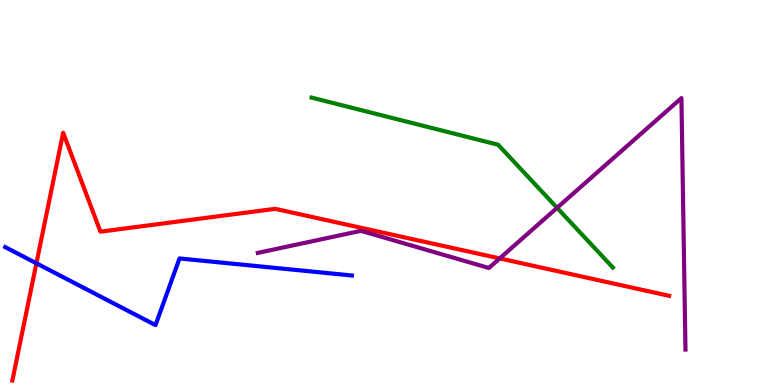[{'lines': ['blue', 'red'], 'intersections': [{'x': 0.47, 'y': 3.16}]}, {'lines': ['green', 'red'], 'intersections': []}, {'lines': ['purple', 'red'], 'intersections': [{'x': 6.45, 'y': 3.29}]}, {'lines': ['blue', 'green'], 'intersections': []}, {'lines': ['blue', 'purple'], 'intersections': []}, {'lines': ['green', 'purple'], 'intersections': [{'x': 7.19, 'y': 4.6}]}]